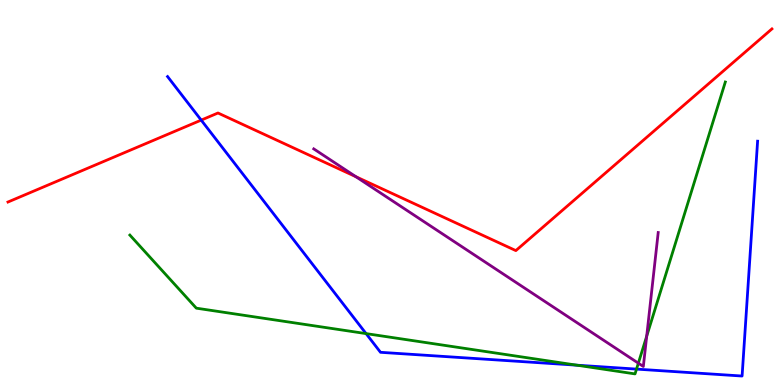[{'lines': ['blue', 'red'], 'intersections': [{'x': 2.6, 'y': 6.88}]}, {'lines': ['green', 'red'], 'intersections': []}, {'lines': ['purple', 'red'], 'intersections': [{'x': 4.59, 'y': 5.41}]}, {'lines': ['blue', 'green'], 'intersections': [{'x': 4.72, 'y': 1.33}, {'x': 7.44, 'y': 0.515}, {'x': 8.21, 'y': 0.413}]}, {'lines': ['blue', 'purple'], 'intersections': []}, {'lines': ['green', 'purple'], 'intersections': [{'x': 8.24, 'y': 0.567}, {'x': 8.34, 'y': 1.27}]}]